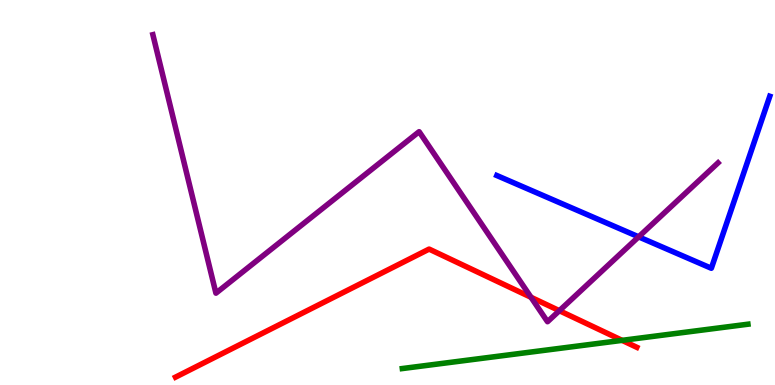[{'lines': ['blue', 'red'], 'intersections': []}, {'lines': ['green', 'red'], 'intersections': [{'x': 8.03, 'y': 1.16}]}, {'lines': ['purple', 'red'], 'intersections': [{'x': 6.85, 'y': 2.28}, {'x': 7.22, 'y': 1.93}]}, {'lines': ['blue', 'green'], 'intersections': []}, {'lines': ['blue', 'purple'], 'intersections': [{'x': 8.24, 'y': 3.85}]}, {'lines': ['green', 'purple'], 'intersections': []}]